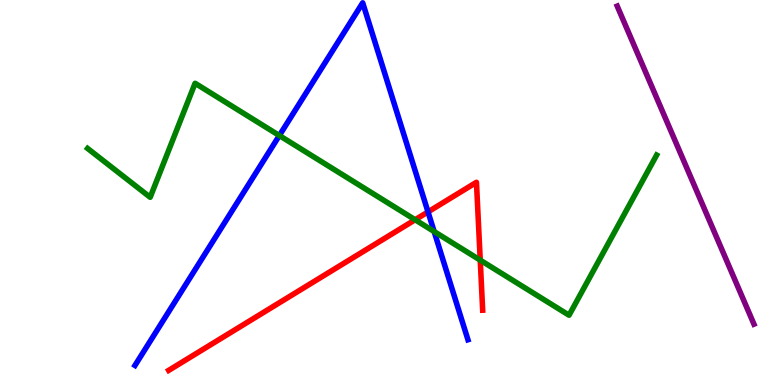[{'lines': ['blue', 'red'], 'intersections': [{'x': 5.52, 'y': 4.5}]}, {'lines': ['green', 'red'], 'intersections': [{'x': 5.36, 'y': 4.29}, {'x': 6.2, 'y': 3.24}]}, {'lines': ['purple', 'red'], 'intersections': []}, {'lines': ['blue', 'green'], 'intersections': [{'x': 3.6, 'y': 6.48}, {'x': 5.6, 'y': 3.99}]}, {'lines': ['blue', 'purple'], 'intersections': []}, {'lines': ['green', 'purple'], 'intersections': []}]